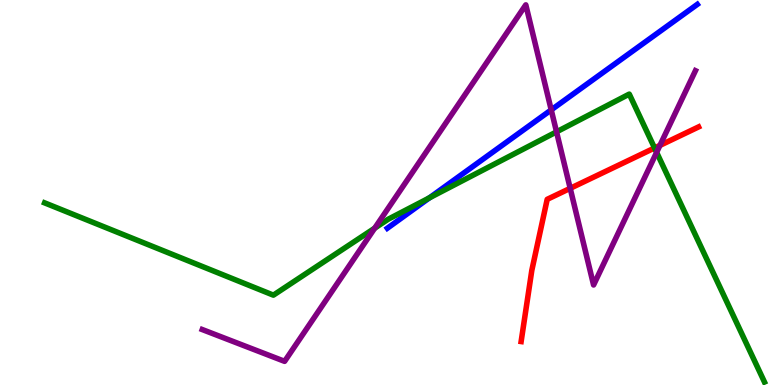[{'lines': ['blue', 'red'], 'intersections': []}, {'lines': ['green', 'red'], 'intersections': [{'x': 8.45, 'y': 6.16}]}, {'lines': ['purple', 'red'], 'intersections': [{'x': 7.36, 'y': 5.11}, {'x': 8.52, 'y': 6.22}]}, {'lines': ['blue', 'green'], 'intersections': [{'x': 5.54, 'y': 4.86}]}, {'lines': ['blue', 'purple'], 'intersections': [{'x': 7.11, 'y': 7.15}]}, {'lines': ['green', 'purple'], 'intersections': [{'x': 4.83, 'y': 4.07}, {'x': 7.18, 'y': 6.58}, {'x': 8.47, 'y': 6.04}]}]